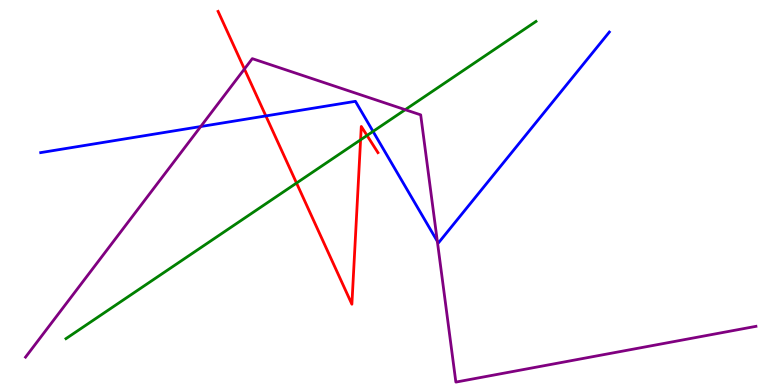[{'lines': ['blue', 'red'], 'intersections': [{'x': 3.43, 'y': 6.99}]}, {'lines': ['green', 'red'], 'intersections': [{'x': 3.83, 'y': 5.25}, {'x': 4.65, 'y': 6.37}, {'x': 4.74, 'y': 6.48}]}, {'lines': ['purple', 'red'], 'intersections': [{'x': 3.15, 'y': 8.21}]}, {'lines': ['blue', 'green'], 'intersections': [{'x': 4.81, 'y': 6.59}]}, {'lines': ['blue', 'purple'], 'intersections': [{'x': 2.59, 'y': 6.71}, {'x': 5.64, 'y': 3.73}]}, {'lines': ['green', 'purple'], 'intersections': [{'x': 5.23, 'y': 7.15}]}]